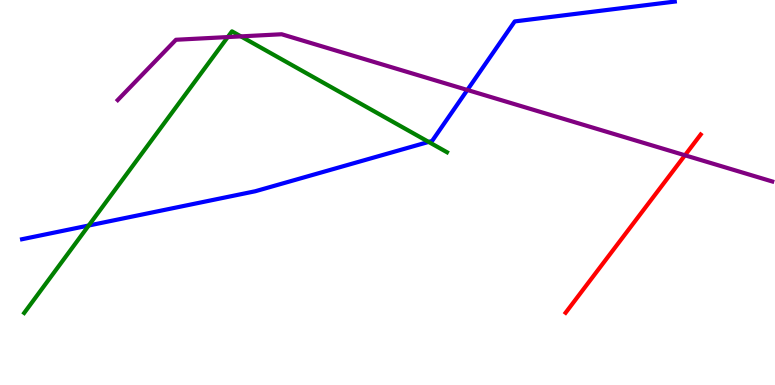[{'lines': ['blue', 'red'], 'intersections': []}, {'lines': ['green', 'red'], 'intersections': []}, {'lines': ['purple', 'red'], 'intersections': [{'x': 8.84, 'y': 5.97}]}, {'lines': ['blue', 'green'], 'intersections': [{'x': 1.14, 'y': 4.14}, {'x': 5.53, 'y': 6.31}]}, {'lines': ['blue', 'purple'], 'intersections': [{'x': 6.03, 'y': 7.66}]}, {'lines': ['green', 'purple'], 'intersections': [{'x': 2.94, 'y': 9.04}, {'x': 3.11, 'y': 9.06}]}]